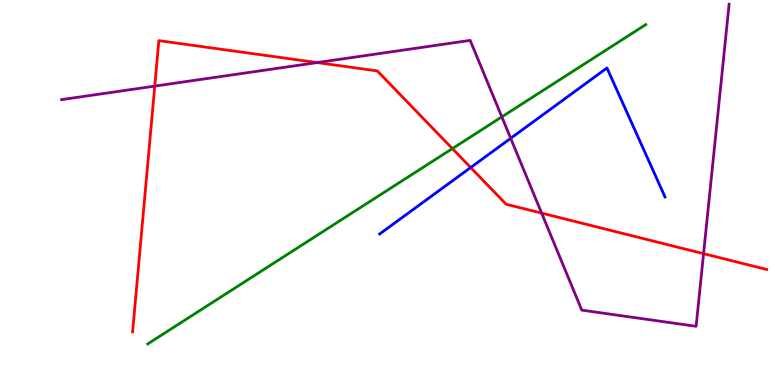[{'lines': ['blue', 'red'], 'intersections': [{'x': 6.07, 'y': 5.65}]}, {'lines': ['green', 'red'], 'intersections': [{'x': 5.84, 'y': 6.14}]}, {'lines': ['purple', 'red'], 'intersections': [{'x': 2.0, 'y': 7.76}, {'x': 4.09, 'y': 8.37}, {'x': 6.99, 'y': 4.46}, {'x': 9.08, 'y': 3.41}]}, {'lines': ['blue', 'green'], 'intersections': []}, {'lines': ['blue', 'purple'], 'intersections': [{'x': 6.59, 'y': 6.41}]}, {'lines': ['green', 'purple'], 'intersections': [{'x': 6.48, 'y': 6.96}]}]